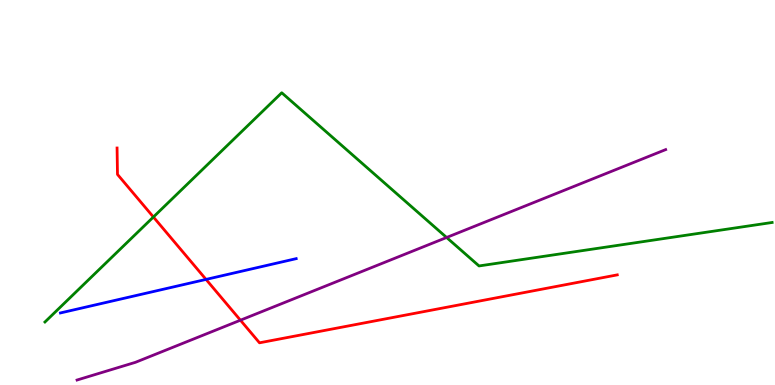[{'lines': ['blue', 'red'], 'intersections': [{'x': 2.66, 'y': 2.74}]}, {'lines': ['green', 'red'], 'intersections': [{'x': 1.98, 'y': 4.36}]}, {'lines': ['purple', 'red'], 'intersections': [{'x': 3.1, 'y': 1.68}]}, {'lines': ['blue', 'green'], 'intersections': []}, {'lines': ['blue', 'purple'], 'intersections': []}, {'lines': ['green', 'purple'], 'intersections': [{'x': 5.76, 'y': 3.83}]}]